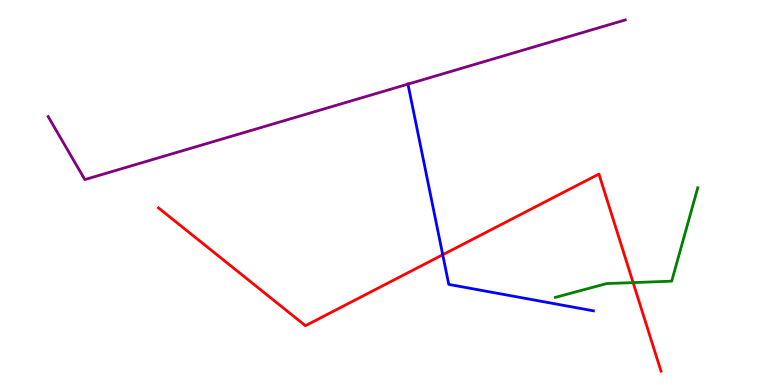[{'lines': ['blue', 'red'], 'intersections': [{'x': 5.71, 'y': 3.38}]}, {'lines': ['green', 'red'], 'intersections': [{'x': 8.17, 'y': 2.66}]}, {'lines': ['purple', 'red'], 'intersections': []}, {'lines': ['blue', 'green'], 'intersections': []}, {'lines': ['blue', 'purple'], 'intersections': [{'x': 5.26, 'y': 7.81}]}, {'lines': ['green', 'purple'], 'intersections': []}]